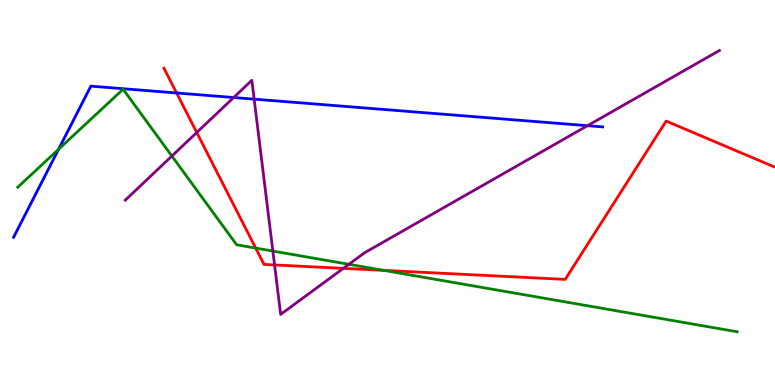[{'lines': ['blue', 'red'], 'intersections': [{'x': 2.28, 'y': 7.59}]}, {'lines': ['green', 'red'], 'intersections': [{'x': 3.3, 'y': 3.56}, {'x': 4.95, 'y': 2.98}]}, {'lines': ['purple', 'red'], 'intersections': [{'x': 2.54, 'y': 6.56}, {'x': 3.54, 'y': 3.12}, {'x': 4.43, 'y': 3.03}]}, {'lines': ['blue', 'green'], 'intersections': [{'x': 0.756, 'y': 6.12}]}, {'lines': ['blue', 'purple'], 'intersections': [{'x': 3.02, 'y': 7.47}, {'x': 3.28, 'y': 7.42}, {'x': 7.58, 'y': 6.74}]}, {'lines': ['green', 'purple'], 'intersections': [{'x': 2.22, 'y': 5.95}, {'x': 3.52, 'y': 3.48}, {'x': 4.5, 'y': 3.14}]}]